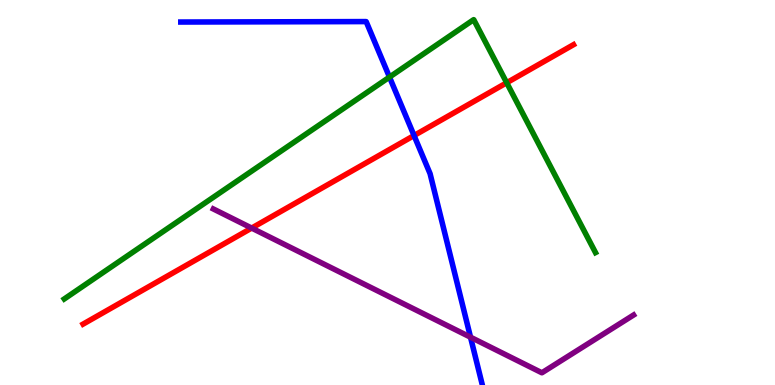[{'lines': ['blue', 'red'], 'intersections': [{'x': 5.34, 'y': 6.48}]}, {'lines': ['green', 'red'], 'intersections': [{'x': 6.54, 'y': 7.85}]}, {'lines': ['purple', 'red'], 'intersections': [{'x': 3.25, 'y': 4.08}]}, {'lines': ['blue', 'green'], 'intersections': [{'x': 5.03, 'y': 8.0}]}, {'lines': ['blue', 'purple'], 'intersections': [{'x': 6.07, 'y': 1.24}]}, {'lines': ['green', 'purple'], 'intersections': []}]